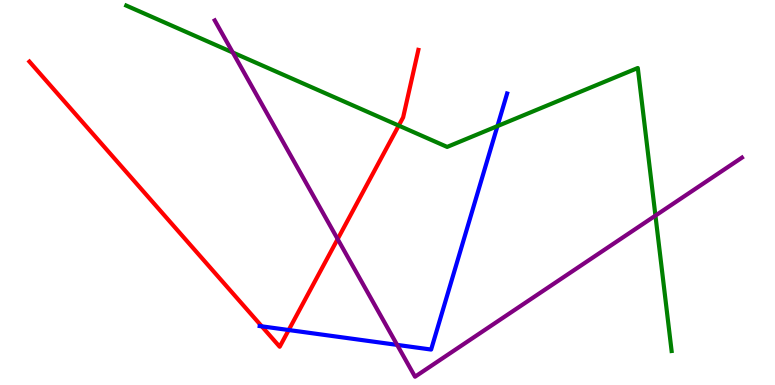[{'lines': ['blue', 'red'], 'intersections': [{'x': 3.38, 'y': 1.52}, {'x': 3.73, 'y': 1.43}]}, {'lines': ['green', 'red'], 'intersections': [{'x': 5.14, 'y': 6.74}]}, {'lines': ['purple', 'red'], 'intersections': [{'x': 4.36, 'y': 3.79}]}, {'lines': ['blue', 'green'], 'intersections': [{'x': 6.42, 'y': 6.72}]}, {'lines': ['blue', 'purple'], 'intersections': [{'x': 5.12, 'y': 1.04}]}, {'lines': ['green', 'purple'], 'intersections': [{'x': 3.0, 'y': 8.64}, {'x': 8.46, 'y': 4.4}]}]